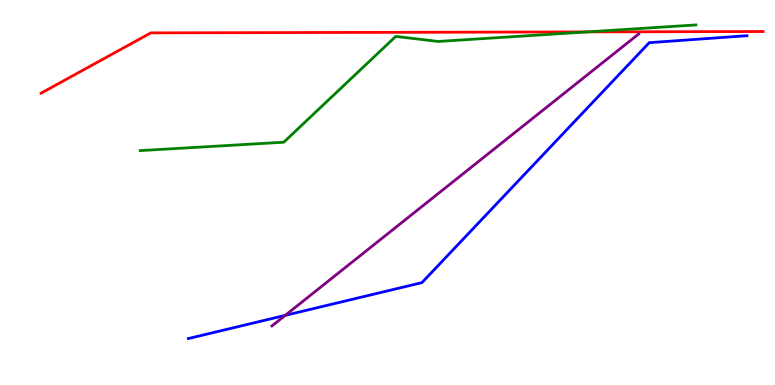[{'lines': ['blue', 'red'], 'intersections': []}, {'lines': ['green', 'red'], 'intersections': [{'x': 7.58, 'y': 9.17}]}, {'lines': ['purple', 'red'], 'intersections': []}, {'lines': ['blue', 'green'], 'intersections': []}, {'lines': ['blue', 'purple'], 'intersections': [{'x': 3.68, 'y': 1.81}]}, {'lines': ['green', 'purple'], 'intersections': []}]